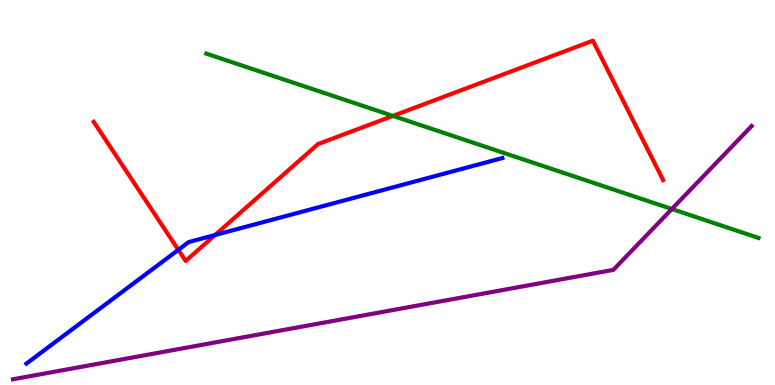[{'lines': ['blue', 'red'], 'intersections': [{'x': 2.3, 'y': 3.51}, {'x': 2.78, 'y': 3.9}]}, {'lines': ['green', 'red'], 'intersections': [{'x': 5.07, 'y': 6.99}]}, {'lines': ['purple', 'red'], 'intersections': []}, {'lines': ['blue', 'green'], 'intersections': []}, {'lines': ['blue', 'purple'], 'intersections': []}, {'lines': ['green', 'purple'], 'intersections': [{'x': 8.67, 'y': 4.57}]}]